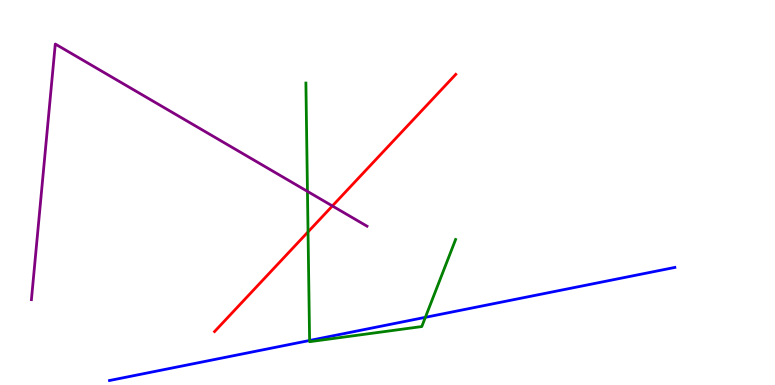[{'lines': ['blue', 'red'], 'intersections': []}, {'lines': ['green', 'red'], 'intersections': [{'x': 3.97, 'y': 3.98}]}, {'lines': ['purple', 'red'], 'intersections': [{'x': 4.29, 'y': 4.65}]}, {'lines': ['blue', 'green'], 'intersections': [{'x': 3.99, 'y': 1.16}, {'x': 5.49, 'y': 1.76}]}, {'lines': ['blue', 'purple'], 'intersections': []}, {'lines': ['green', 'purple'], 'intersections': [{'x': 3.97, 'y': 5.03}]}]